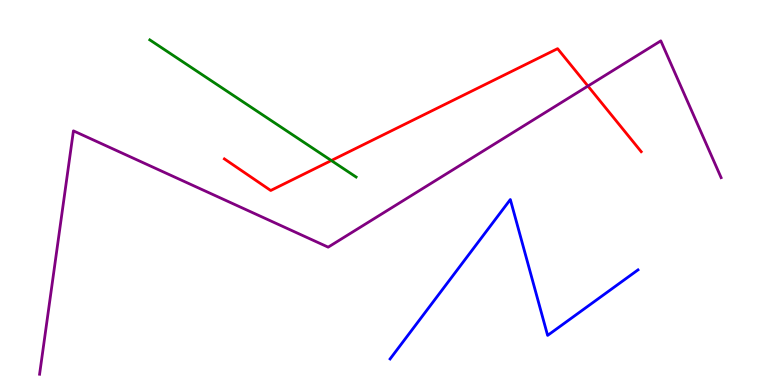[{'lines': ['blue', 'red'], 'intersections': []}, {'lines': ['green', 'red'], 'intersections': [{'x': 4.27, 'y': 5.83}]}, {'lines': ['purple', 'red'], 'intersections': [{'x': 7.59, 'y': 7.76}]}, {'lines': ['blue', 'green'], 'intersections': []}, {'lines': ['blue', 'purple'], 'intersections': []}, {'lines': ['green', 'purple'], 'intersections': []}]